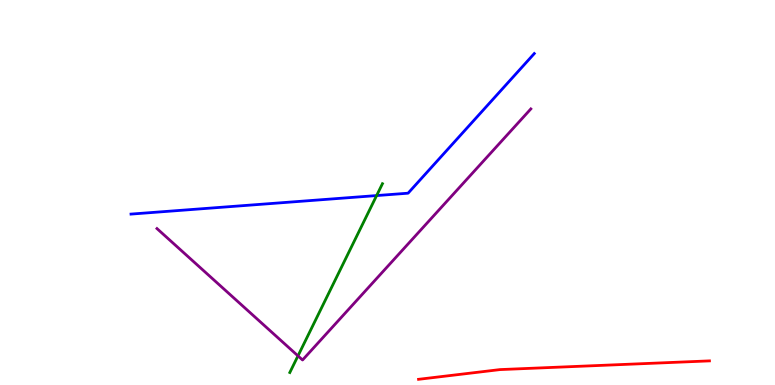[{'lines': ['blue', 'red'], 'intersections': []}, {'lines': ['green', 'red'], 'intersections': []}, {'lines': ['purple', 'red'], 'intersections': []}, {'lines': ['blue', 'green'], 'intersections': [{'x': 4.86, 'y': 4.92}]}, {'lines': ['blue', 'purple'], 'intersections': []}, {'lines': ['green', 'purple'], 'intersections': [{'x': 3.84, 'y': 0.757}]}]